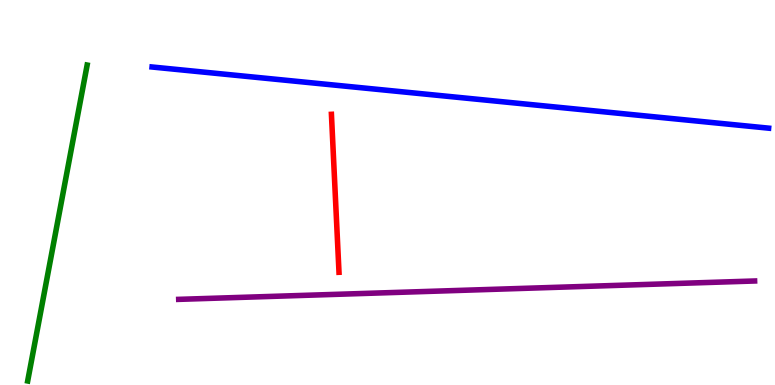[{'lines': ['blue', 'red'], 'intersections': []}, {'lines': ['green', 'red'], 'intersections': []}, {'lines': ['purple', 'red'], 'intersections': []}, {'lines': ['blue', 'green'], 'intersections': []}, {'lines': ['blue', 'purple'], 'intersections': []}, {'lines': ['green', 'purple'], 'intersections': []}]